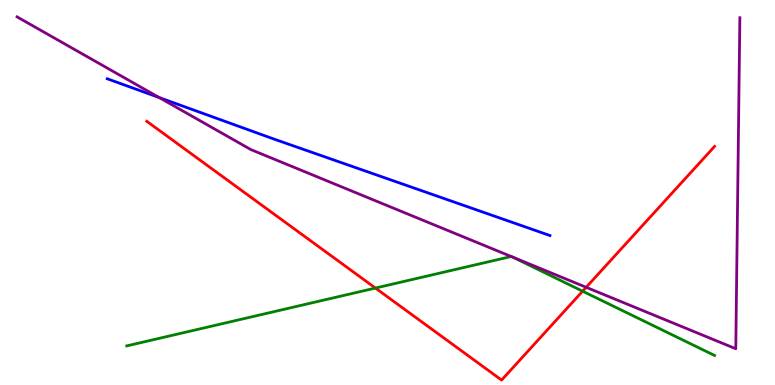[{'lines': ['blue', 'red'], 'intersections': []}, {'lines': ['green', 'red'], 'intersections': [{'x': 4.84, 'y': 2.52}, {'x': 7.52, 'y': 2.44}]}, {'lines': ['purple', 'red'], 'intersections': [{'x': 7.56, 'y': 2.54}]}, {'lines': ['blue', 'green'], 'intersections': []}, {'lines': ['blue', 'purple'], 'intersections': [{'x': 2.05, 'y': 7.47}]}, {'lines': ['green', 'purple'], 'intersections': [{'x': 6.6, 'y': 3.34}, {'x': 6.61, 'y': 3.32}]}]